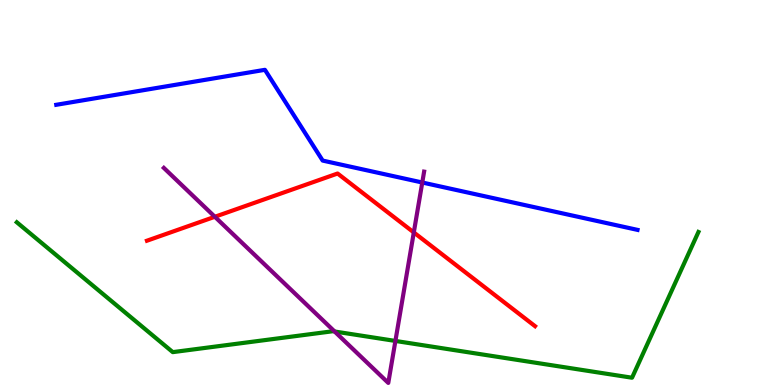[{'lines': ['blue', 'red'], 'intersections': []}, {'lines': ['green', 'red'], 'intersections': []}, {'lines': ['purple', 'red'], 'intersections': [{'x': 2.77, 'y': 4.37}, {'x': 5.34, 'y': 3.96}]}, {'lines': ['blue', 'green'], 'intersections': []}, {'lines': ['blue', 'purple'], 'intersections': [{'x': 5.45, 'y': 5.26}]}, {'lines': ['green', 'purple'], 'intersections': [{'x': 4.32, 'y': 1.39}, {'x': 5.1, 'y': 1.14}]}]